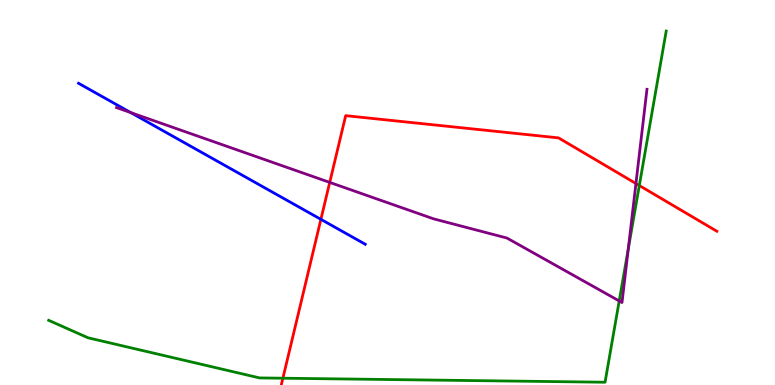[{'lines': ['blue', 'red'], 'intersections': [{'x': 4.14, 'y': 4.3}]}, {'lines': ['green', 'red'], 'intersections': [{'x': 3.65, 'y': 0.176}, {'x': 8.25, 'y': 5.18}]}, {'lines': ['purple', 'red'], 'intersections': [{'x': 4.25, 'y': 5.26}, {'x': 8.21, 'y': 5.23}]}, {'lines': ['blue', 'green'], 'intersections': []}, {'lines': ['blue', 'purple'], 'intersections': [{'x': 1.69, 'y': 7.08}]}, {'lines': ['green', 'purple'], 'intersections': [{'x': 7.99, 'y': 2.18}, {'x': 8.11, 'y': 3.54}]}]